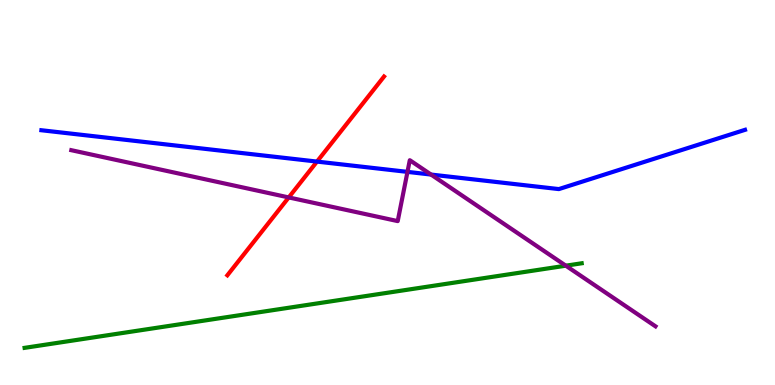[{'lines': ['blue', 'red'], 'intersections': [{'x': 4.09, 'y': 5.8}]}, {'lines': ['green', 'red'], 'intersections': []}, {'lines': ['purple', 'red'], 'intersections': [{'x': 3.73, 'y': 4.87}]}, {'lines': ['blue', 'green'], 'intersections': []}, {'lines': ['blue', 'purple'], 'intersections': [{'x': 5.26, 'y': 5.54}, {'x': 5.56, 'y': 5.47}]}, {'lines': ['green', 'purple'], 'intersections': [{'x': 7.3, 'y': 3.1}]}]